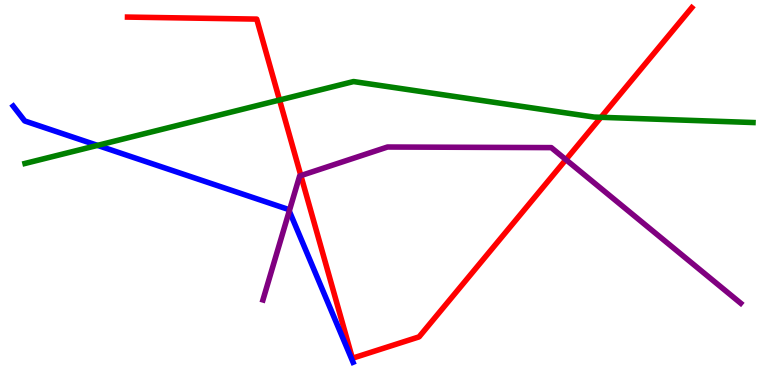[{'lines': ['blue', 'red'], 'intersections': []}, {'lines': ['green', 'red'], 'intersections': [{'x': 3.61, 'y': 7.4}, {'x': 7.75, 'y': 6.95}]}, {'lines': ['purple', 'red'], 'intersections': [{'x': 3.88, 'y': 5.44}, {'x': 7.3, 'y': 5.85}]}, {'lines': ['blue', 'green'], 'intersections': [{'x': 1.26, 'y': 6.22}]}, {'lines': ['blue', 'purple'], 'intersections': [{'x': 3.73, 'y': 4.52}]}, {'lines': ['green', 'purple'], 'intersections': []}]